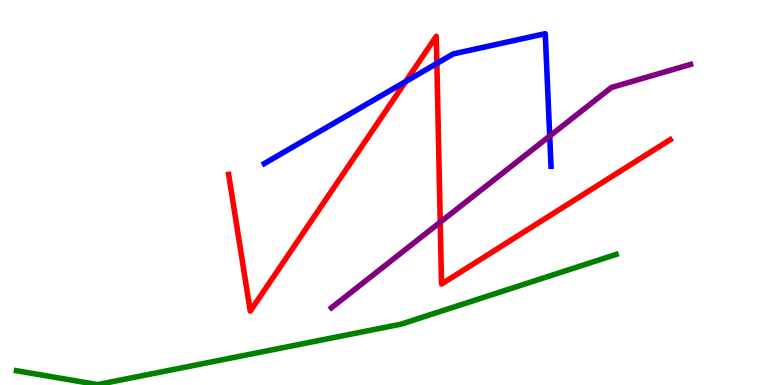[{'lines': ['blue', 'red'], 'intersections': [{'x': 5.23, 'y': 7.88}, {'x': 5.64, 'y': 8.35}]}, {'lines': ['green', 'red'], 'intersections': []}, {'lines': ['purple', 'red'], 'intersections': [{'x': 5.68, 'y': 4.23}]}, {'lines': ['blue', 'green'], 'intersections': []}, {'lines': ['blue', 'purple'], 'intersections': [{'x': 7.09, 'y': 6.47}]}, {'lines': ['green', 'purple'], 'intersections': []}]